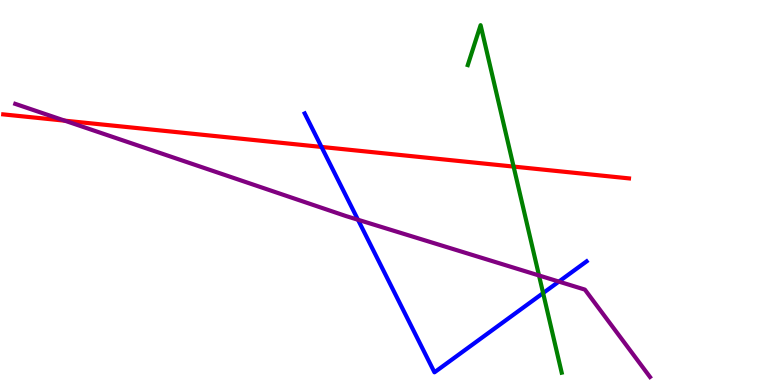[{'lines': ['blue', 'red'], 'intersections': [{'x': 4.15, 'y': 6.18}]}, {'lines': ['green', 'red'], 'intersections': [{'x': 6.63, 'y': 5.67}]}, {'lines': ['purple', 'red'], 'intersections': [{'x': 0.836, 'y': 6.87}]}, {'lines': ['blue', 'green'], 'intersections': [{'x': 7.01, 'y': 2.39}]}, {'lines': ['blue', 'purple'], 'intersections': [{'x': 4.62, 'y': 4.29}, {'x': 7.21, 'y': 2.69}]}, {'lines': ['green', 'purple'], 'intersections': [{'x': 6.95, 'y': 2.84}]}]